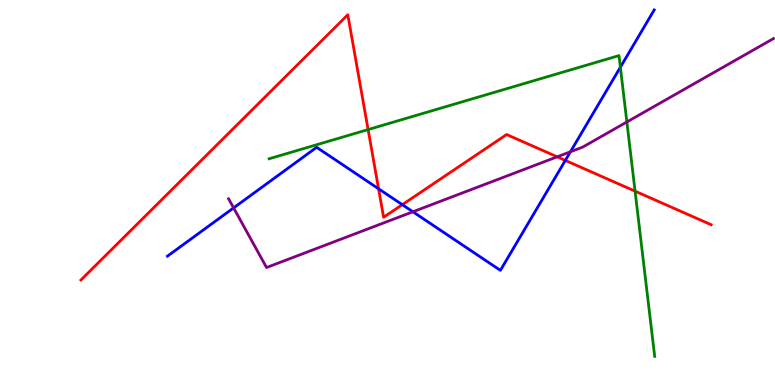[{'lines': ['blue', 'red'], 'intersections': [{'x': 4.88, 'y': 5.1}, {'x': 5.19, 'y': 4.68}, {'x': 7.29, 'y': 5.83}]}, {'lines': ['green', 'red'], 'intersections': [{'x': 4.75, 'y': 6.63}, {'x': 8.19, 'y': 5.03}]}, {'lines': ['purple', 'red'], 'intersections': [{'x': 7.19, 'y': 5.93}]}, {'lines': ['blue', 'green'], 'intersections': [{'x': 8.0, 'y': 8.25}]}, {'lines': ['blue', 'purple'], 'intersections': [{'x': 3.01, 'y': 4.6}, {'x': 5.33, 'y': 4.5}, {'x': 7.36, 'y': 6.06}]}, {'lines': ['green', 'purple'], 'intersections': [{'x': 8.09, 'y': 6.83}]}]